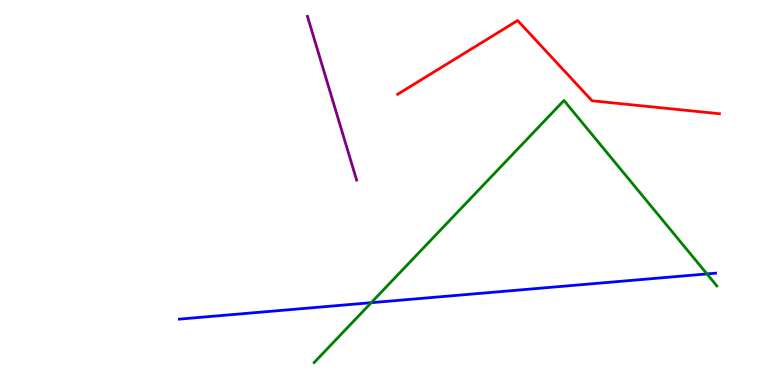[{'lines': ['blue', 'red'], 'intersections': []}, {'lines': ['green', 'red'], 'intersections': []}, {'lines': ['purple', 'red'], 'intersections': []}, {'lines': ['blue', 'green'], 'intersections': [{'x': 4.79, 'y': 2.14}, {'x': 9.12, 'y': 2.89}]}, {'lines': ['blue', 'purple'], 'intersections': []}, {'lines': ['green', 'purple'], 'intersections': []}]